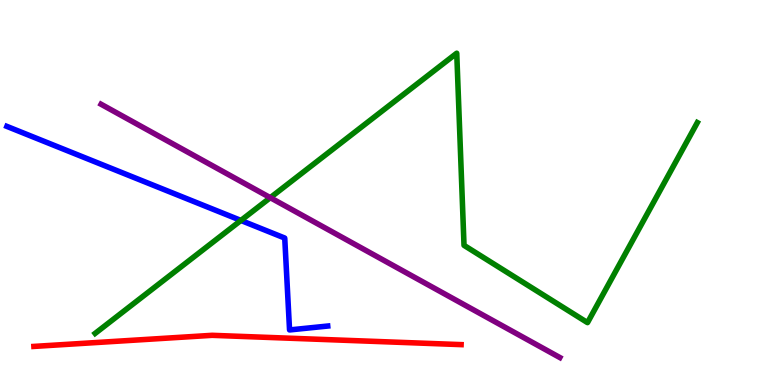[{'lines': ['blue', 'red'], 'intersections': []}, {'lines': ['green', 'red'], 'intersections': []}, {'lines': ['purple', 'red'], 'intersections': []}, {'lines': ['blue', 'green'], 'intersections': [{'x': 3.11, 'y': 4.27}]}, {'lines': ['blue', 'purple'], 'intersections': []}, {'lines': ['green', 'purple'], 'intersections': [{'x': 3.49, 'y': 4.87}]}]